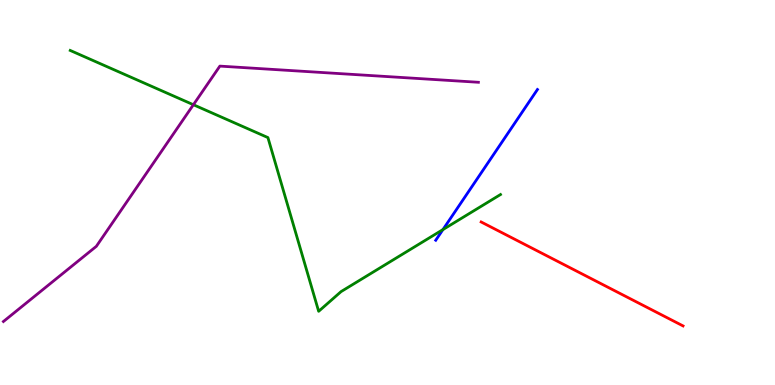[{'lines': ['blue', 'red'], 'intersections': []}, {'lines': ['green', 'red'], 'intersections': []}, {'lines': ['purple', 'red'], 'intersections': []}, {'lines': ['blue', 'green'], 'intersections': [{'x': 5.72, 'y': 4.04}]}, {'lines': ['blue', 'purple'], 'intersections': []}, {'lines': ['green', 'purple'], 'intersections': [{'x': 2.5, 'y': 7.28}]}]